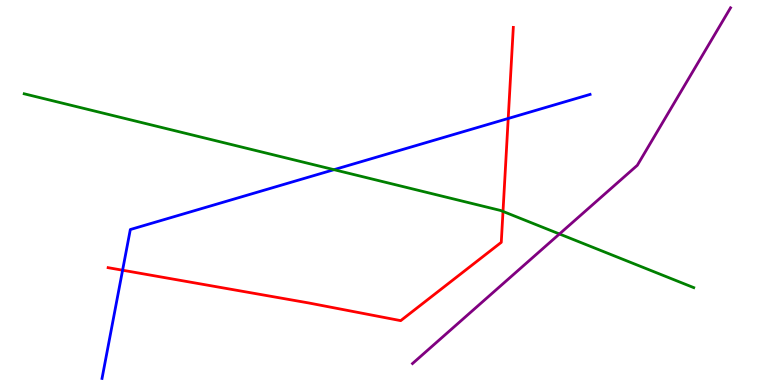[{'lines': ['blue', 'red'], 'intersections': [{'x': 1.58, 'y': 2.98}, {'x': 6.56, 'y': 6.92}]}, {'lines': ['green', 'red'], 'intersections': [{'x': 6.49, 'y': 4.51}]}, {'lines': ['purple', 'red'], 'intersections': []}, {'lines': ['blue', 'green'], 'intersections': [{'x': 4.31, 'y': 5.59}]}, {'lines': ['blue', 'purple'], 'intersections': []}, {'lines': ['green', 'purple'], 'intersections': [{'x': 7.22, 'y': 3.92}]}]